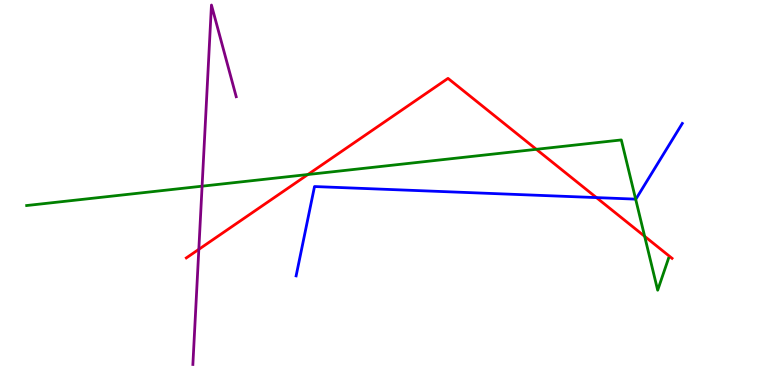[{'lines': ['blue', 'red'], 'intersections': [{'x': 7.7, 'y': 4.87}]}, {'lines': ['green', 'red'], 'intersections': [{'x': 3.97, 'y': 5.47}, {'x': 6.92, 'y': 6.12}, {'x': 8.32, 'y': 3.86}]}, {'lines': ['purple', 'red'], 'intersections': [{'x': 2.57, 'y': 3.52}]}, {'lines': ['blue', 'green'], 'intersections': [{'x': 8.2, 'y': 4.83}]}, {'lines': ['blue', 'purple'], 'intersections': []}, {'lines': ['green', 'purple'], 'intersections': [{'x': 2.61, 'y': 5.16}]}]